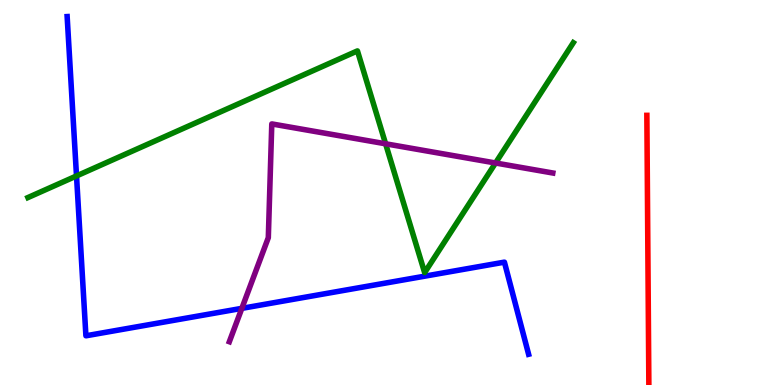[{'lines': ['blue', 'red'], 'intersections': []}, {'lines': ['green', 'red'], 'intersections': []}, {'lines': ['purple', 'red'], 'intersections': []}, {'lines': ['blue', 'green'], 'intersections': [{'x': 0.987, 'y': 5.43}]}, {'lines': ['blue', 'purple'], 'intersections': [{'x': 3.12, 'y': 1.99}]}, {'lines': ['green', 'purple'], 'intersections': [{'x': 4.98, 'y': 6.27}, {'x': 6.39, 'y': 5.77}]}]